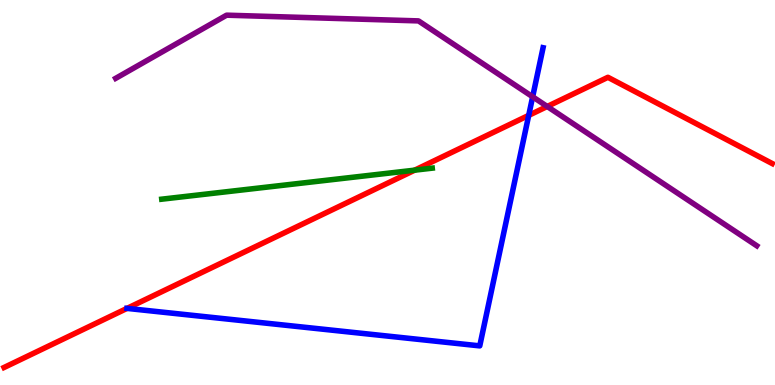[{'lines': ['blue', 'red'], 'intersections': [{'x': 1.64, 'y': 1.99}, {'x': 6.82, 'y': 7.0}]}, {'lines': ['green', 'red'], 'intersections': [{'x': 5.35, 'y': 5.58}]}, {'lines': ['purple', 'red'], 'intersections': [{'x': 7.06, 'y': 7.23}]}, {'lines': ['blue', 'green'], 'intersections': []}, {'lines': ['blue', 'purple'], 'intersections': [{'x': 6.87, 'y': 7.49}]}, {'lines': ['green', 'purple'], 'intersections': []}]